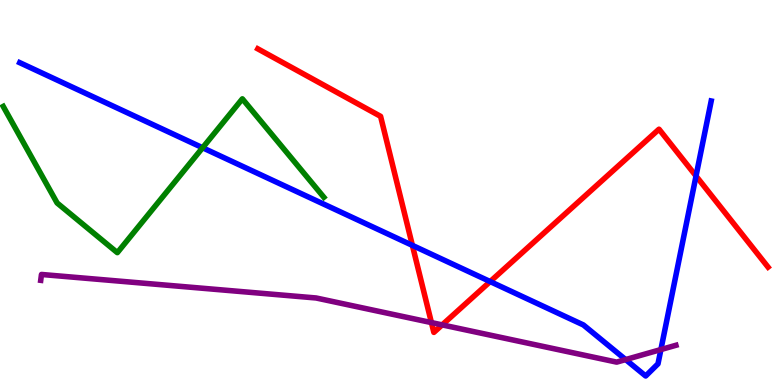[{'lines': ['blue', 'red'], 'intersections': [{'x': 5.32, 'y': 3.63}, {'x': 6.32, 'y': 2.69}, {'x': 8.98, 'y': 5.43}]}, {'lines': ['green', 'red'], 'intersections': []}, {'lines': ['purple', 'red'], 'intersections': [{'x': 5.57, 'y': 1.62}, {'x': 5.71, 'y': 1.56}]}, {'lines': ['blue', 'green'], 'intersections': [{'x': 2.61, 'y': 6.16}]}, {'lines': ['blue', 'purple'], 'intersections': [{'x': 8.07, 'y': 0.66}, {'x': 8.53, 'y': 0.921}]}, {'lines': ['green', 'purple'], 'intersections': []}]